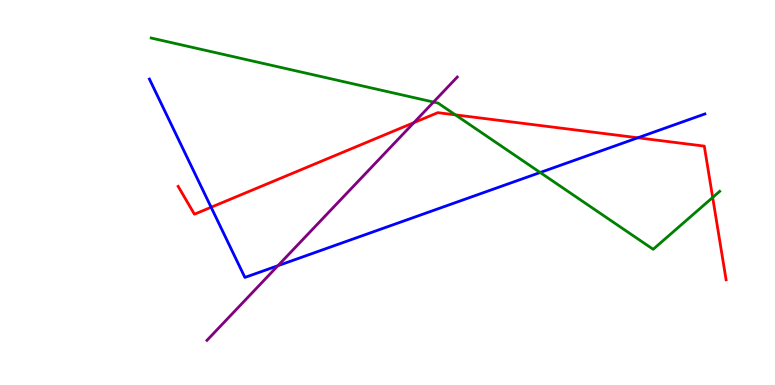[{'lines': ['blue', 'red'], 'intersections': [{'x': 2.72, 'y': 4.62}, {'x': 8.23, 'y': 6.42}]}, {'lines': ['green', 'red'], 'intersections': [{'x': 5.88, 'y': 7.02}, {'x': 9.2, 'y': 4.87}]}, {'lines': ['purple', 'red'], 'intersections': [{'x': 5.34, 'y': 6.81}]}, {'lines': ['blue', 'green'], 'intersections': [{'x': 6.97, 'y': 5.52}]}, {'lines': ['blue', 'purple'], 'intersections': [{'x': 3.59, 'y': 3.1}]}, {'lines': ['green', 'purple'], 'intersections': [{'x': 5.59, 'y': 7.35}]}]